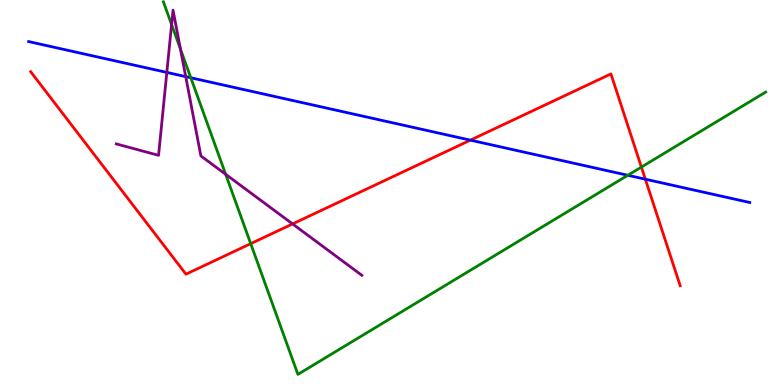[{'lines': ['blue', 'red'], 'intersections': [{'x': 6.07, 'y': 6.36}, {'x': 8.33, 'y': 5.35}]}, {'lines': ['green', 'red'], 'intersections': [{'x': 3.23, 'y': 3.67}, {'x': 8.28, 'y': 5.66}]}, {'lines': ['purple', 'red'], 'intersections': [{'x': 3.78, 'y': 4.18}]}, {'lines': ['blue', 'green'], 'intersections': [{'x': 2.46, 'y': 7.98}, {'x': 8.1, 'y': 5.45}]}, {'lines': ['blue', 'purple'], 'intersections': [{'x': 2.15, 'y': 8.12}, {'x': 2.4, 'y': 8.01}]}, {'lines': ['green', 'purple'], 'intersections': [{'x': 2.21, 'y': 9.36}, {'x': 2.33, 'y': 8.72}, {'x': 2.91, 'y': 5.47}]}]